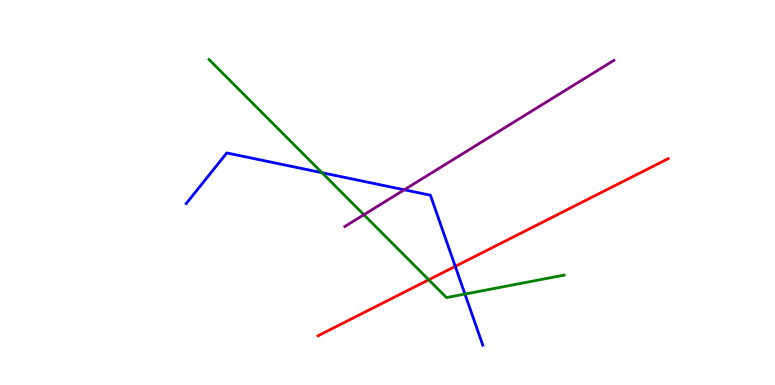[{'lines': ['blue', 'red'], 'intersections': [{'x': 5.87, 'y': 3.08}]}, {'lines': ['green', 'red'], 'intersections': [{'x': 5.53, 'y': 2.73}]}, {'lines': ['purple', 'red'], 'intersections': []}, {'lines': ['blue', 'green'], 'intersections': [{'x': 4.15, 'y': 5.51}, {'x': 6.0, 'y': 2.36}]}, {'lines': ['blue', 'purple'], 'intersections': [{'x': 5.22, 'y': 5.07}]}, {'lines': ['green', 'purple'], 'intersections': [{'x': 4.7, 'y': 4.42}]}]